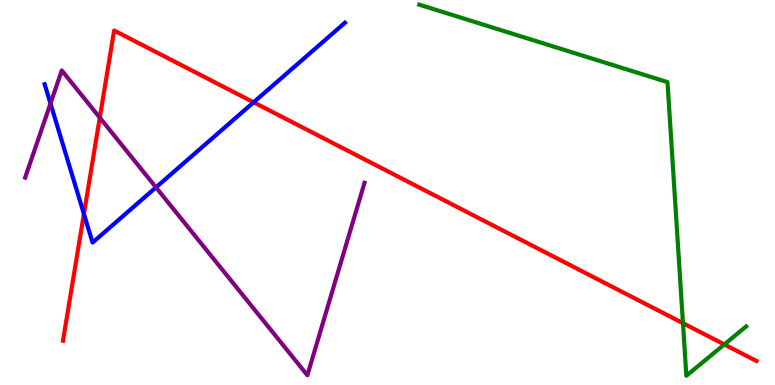[{'lines': ['blue', 'red'], 'intersections': [{'x': 1.08, 'y': 4.44}, {'x': 3.27, 'y': 7.34}]}, {'lines': ['green', 'red'], 'intersections': [{'x': 8.81, 'y': 1.61}, {'x': 9.35, 'y': 1.05}]}, {'lines': ['purple', 'red'], 'intersections': [{'x': 1.29, 'y': 6.94}]}, {'lines': ['blue', 'green'], 'intersections': []}, {'lines': ['blue', 'purple'], 'intersections': [{'x': 0.652, 'y': 7.31}, {'x': 2.01, 'y': 5.13}]}, {'lines': ['green', 'purple'], 'intersections': []}]